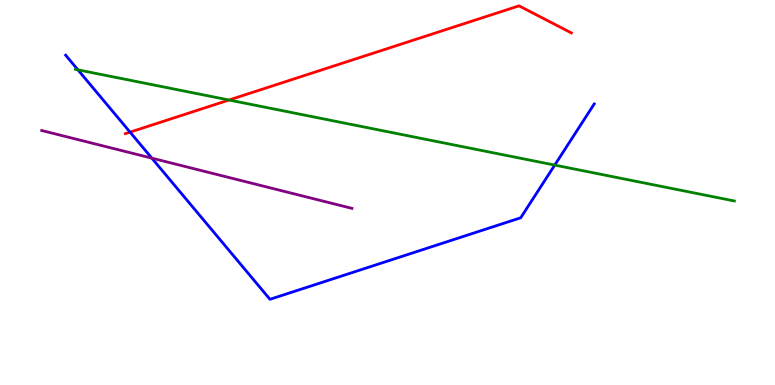[{'lines': ['blue', 'red'], 'intersections': [{'x': 1.68, 'y': 6.57}]}, {'lines': ['green', 'red'], 'intersections': [{'x': 2.95, 'y': 7.4}]}, {'lines': ['purple', 'red'], 'intersections': []}, {'lines': ['blue', 'green'], 'intersections': [{'x': 1.01, 'y': 8.19}, {'x': 7.16, 'y': 5.71}]}, {'lines': ['blue', 'purple'], 'intersections': [{'x': 1.96, 'y': 5.89}]}, {'lines': ['green', 'purple'], 'intersections': []}]